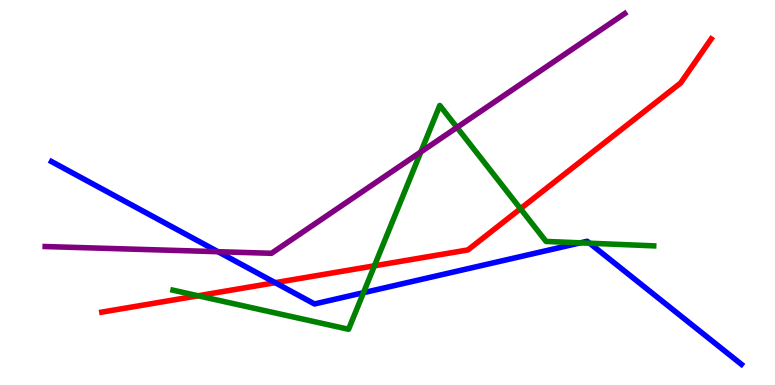[{'lines': ['blue', 'red'], 'intersections': [{'x': 3.55, 'y': 2.66}]}, {'lines': ['green', 'red'], 'intersections': [{'x': 2.56, 'y': 2.32}, {'x': 4.83, 'y': 3.1}, {'x': 6.72, 'y': 4.58}]}, {'lines': ['purple', 'red'], 'intersections': []}, {'lines': ['blue', 'green'], 'intersections': [{'x': 4.69, 'y': 2.4}, {'x': 7.49, 'y': 3.69}, {'x': 7.61, 'y': 3.68}]}, {'lines': ['blue', 'purple'], 'intersections': [{'x': 2.81, 'y': 3.46}]}, {'lines': ['green', 'purple'], 'intersections': [{'x': 5.43, 'y': 6.05}, {'x': 5.9, 'y': 6.69}]}]